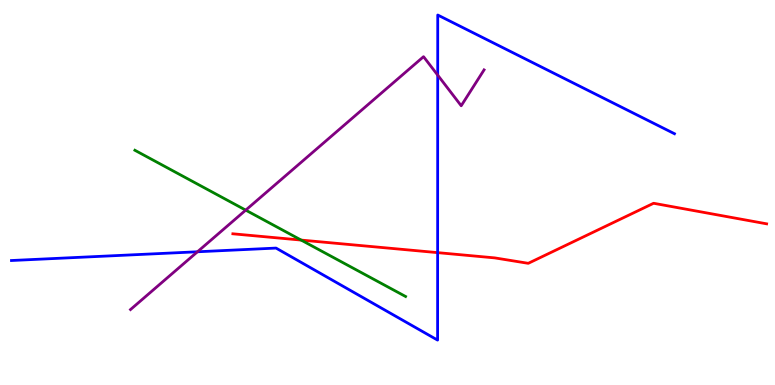[{'lines': ['blue', 'red'], 'intersections': [{'x': 5.65, 'y': 3.44}]}, {'lines': ['green', 'red'], 'intersections': [{'x': 3.89, 'y': 3.76}]}, {'lines': ['purple', 'red'], 'intersections': []}, {'lines': ['blue', 'green'], 'intersections': []}, {'lines': ['blue', 'purple'], 'intersections': [{'x': 2.55, 'y': 3.46}, {'x': 5.65, 'y': 8.05}]}, {'lines': ['green', 'purple'], 'intersections': [{'x': 3.17, 'y': 4.54}]}]